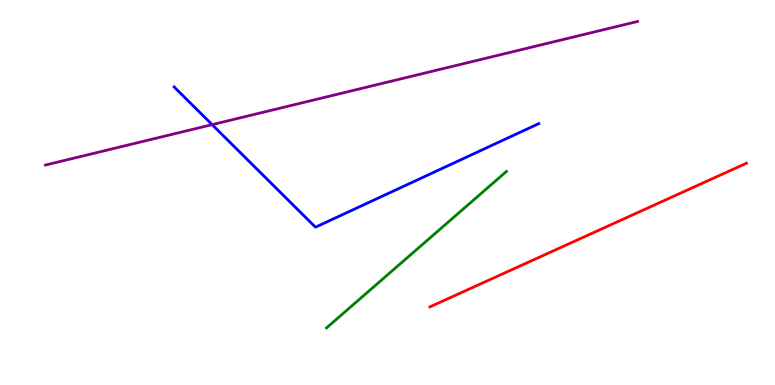[{'lines': ['blue', 'red'], 'intersections': []}, {'lines': ['green', 'red'], 'intersections': []}, {'lines': ['purple', 'red'], 'intersections': []}, {'lines': ['blue', 'green'], 'intersections': []}, {'lines': ['blue', 'purple'], 'intersections': [{'x': 2.74, 'y': 6.76}]}, {'lines': ['green', 'purple'], 'intersections': []}]